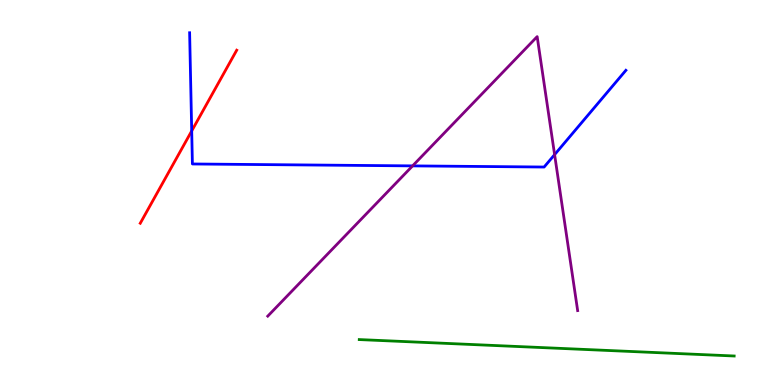[{'lines': ['blue', 'red'], 'intersections': [{'x': 2.47, 'y': 6.6}]}, {'lines': ['green', 'red'], 'intersections': []}, {'lines': ['purple', 'red'], 'intersections': []}, {'lines': ['blue', 'green'], 'intersections': []}, {'lines': ['blue', 'purple'], 'intersections': [{'x': 5.32, 'y': 5.69}, {'x': 7.16, 'y': 5.98}]}, {'lines': ['green', 'purple'], 'intersections': []}]